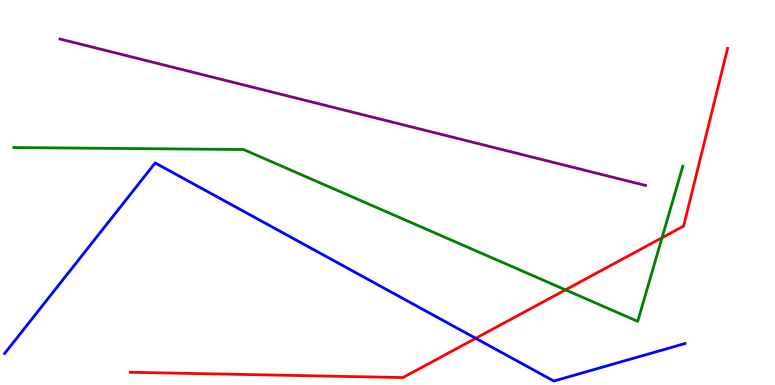[{'lines': ['blue', 'red'], 'intersections': [{'x': 6.14, 'y': 1.21}]}, {'lines': ['green', 'red'], 'intersections': [{'x': 7.3, 'y': 2.47}, {'x': 8.54, 'y': 3.82}]}, {'lines': ['purple', 'red'], 'intersections': []}, {'lines': ['blue', 'green'], 'intersections': []}, {'lines': ['blue', 'purple'], 'intersections': []}, {'lines': ['green', 'purple'], 'intersections': []}]